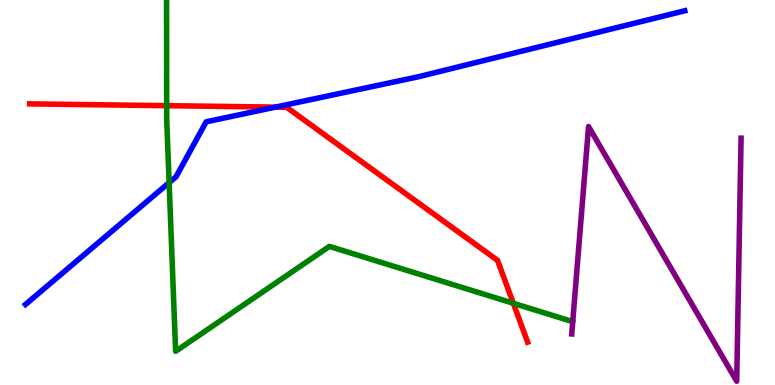[{'lines': ['blue', 'red'], 'intersections': [{'x': 3.55, 'y': 7.22}]}, {'lines': ['green', 'red'], 'intersections': [{'x': 2.15, 'y': 7.26}, {'x': 6.62, 'y': 2.12}]}, {'lines': ['purple', 'red'], 'intersections': []}, {'lines': ['blue', 'green'], 'intersections': [{'x': 2.18, 'y': 5.26}]}, {'lines': ['blue', 'purple'], 'intersections': []}, {'lines': ['green', 'purple'], 'intersections': []}]